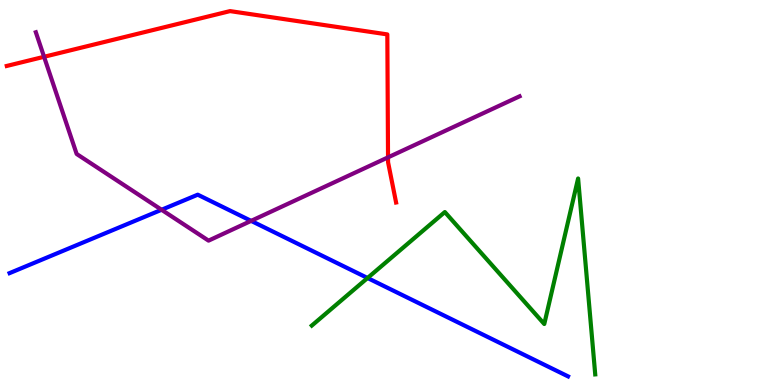[{'lines': ['blue', 'red'], 'intersections': []}, {'lines': ['green', 'red'], 'intersections': []}, {'lines': ['purple', 'red'], 'intersections': [{'x': 0.569, 'y': 8.52}, {'x': 5.01, 'y': 5.91}]}, {'lines': ['blue', 'green'], 'intersections': [{'x': 4.74, 'y': 2.78}]}, {'lines': ['blue', 'purple'], 'intersections': [{'x': 2.08, 'y': 4.55}, {'x': 3.24, 'y': 4.26}]}, {'lines': ['green', 'purple'], 'intersections': []}]